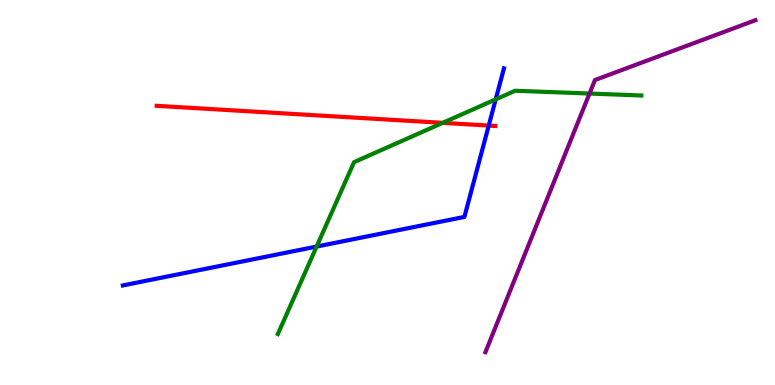[{'lines': ['blue', 'red'], 'intersections': [{'x': 6.31, 'y': 6.74}]}, {'lines': ['green', 'red'], 'intersections': [{'x': 5.71, 'y': 6.81}]}, {'lines': ['purple', 'red'], 'intersections': []}, {'lines': ['blue', 'green'], 'intersections': [{'x': 4.09, 'y': 3.6}, {'x': 6.4, 'y': 7.42}]}, {'lines': ['blue', 'purple'], 'intersections': []}, {'lines': ['green', 'purple'], 'intersections': [{'x': 7.61, 'y': 7.57}]}]